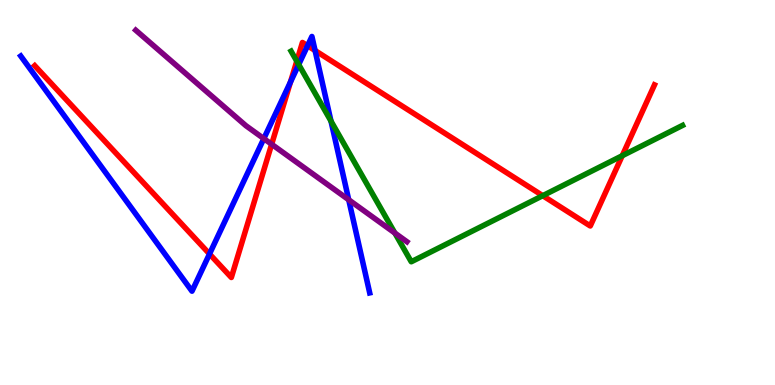[{'lines': ['blue', 'red'], 'intersections': [{'x': 2.7, 'y': 3.4}, {'x': 3.75, 'y': 7.87}, {'x': 3.97, 'y': 8.81}, {'x': 4.07, 'y': 8.69}]}, {'lines': ['green', 'red'], 'intersections': [{'x': 3.83, 'y': 8.41}, {'x': 7.0, 'y': 4.92}, {'x': 8.03, 'y': 5.96}]}, {'lines': ['purple', 'red'], 'intersections': [{'x': 3.51, 'y': 6.25}]}, {'lines': ['blue', 'green'], 'intersections': [{'x': 3.85, 'y': 8.32}, {'x': 4.27, 'y': 6.85}]}, {'lines': ['blue', 'purple'], 'intersections': [{'x': 3.4, 'y': 6.4}, {'x': 4.5, 'y': 4.81}]}, {'lines': ['green', 'purple'], 'intersections': [{'x': 5.1, 'y': 3.95}]}]